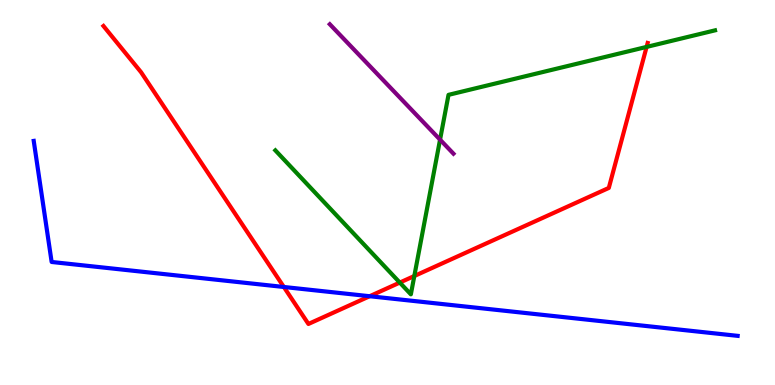[{'lines': ['blue', 'red'], 'intersections': [{'x': 3.66, 'y': 2.55}, {'x': 4.77, 'y': 2.31}]}, {'lines': ['green', 'red'], 'intersections': [{'x': 5.16, 'y': 2.66}, {'x': 5.35, 'y': 2.83}, {'x': 8.34, 'y': 8.78}]}, {'lines': ['purple', 'red'], 'intersections': []}, {'lines': ['blue', 'green'], 'intersections': []}, {'lines': ['blue', 'purple'], 'intersections': []}, {'lines': ['green', 'purple'], 'intersections': [{'x': 5.68, 'y': 6.37}]}]